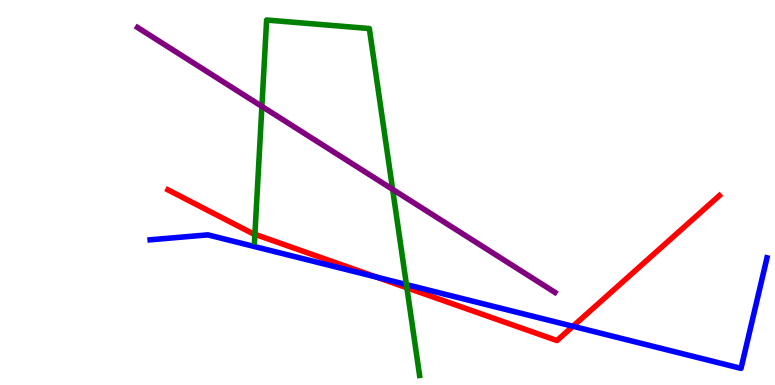[{'lines': ['blue', 'red'], 'intersections': [{'x': 4.86, 'y': 2.8}, {'x': 7.39, 'y': 1.52}]}, {'lines': ['green', 'red'], 'intersections': [{'x': 3.29, 'y': 3.91}, {'x': 5.25, 'y': 2.53}]}, {'lines': ['purple', 'red'], 'intersections': []}, {'lines': ['blue', 'green'], 'intersections': [{'x': 5.24, 'y': 2.61}]}, {'lines': ['blue', 'purple'], 'intersections': []}, {'lines': ['green', 'purple'], 'intersections': [{'x': 3.38, 'y': 7.24}, {'x': 5.07, 'y': 5.08}]}]